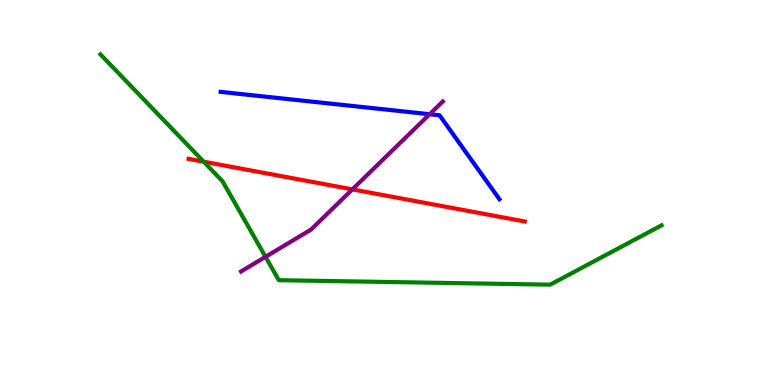[{'lines': ['blue', 'red'], 'intersections': []}, {'lines': ['green', 'red'], 'intersections': [{'x': 2.63, 'y': 5.8}]}, {'lines': ['purple', 'red'], 'intersections': [{'x': 4.55, 'y': 5.08}]}, {'lines': ['blue', 'green'], 'intersections': []}, {'lines': ['blue', 'purple'], 'intersections': [{'x': 5.54, 'y': 7.03}]}, {'lines': ['green', 'purple'], 'intersections': [{'x': 3.43, 'y': 3.33}]}]